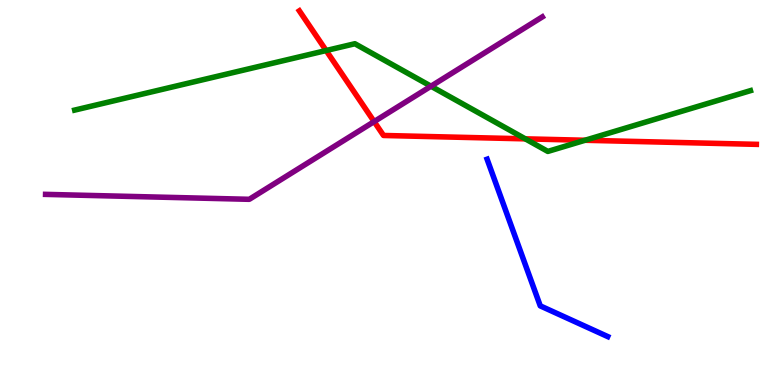[{'lines': ['blue', 'red'], 'intersections': []}, {'lines': ['green', 'red'], 'intersections': [{'x': 4.21, 'y': 8.69}, {'x': 6.78, 'y': 6.39}, {'x': 7.55, 'y': 6.36}]}, {'lines': ['purple', 'red'], 'intersections': [{'x': 4.83, 'y': 6.84}]}, {'lines': ['blue', 'green'], 'intersections': []}, {'lines': ['blue', 'purple'], 'intersections': []}, {'lines': ['green', 'purple'], 'intersections': [{'x': 5.56, 'y': 7.76}]}]